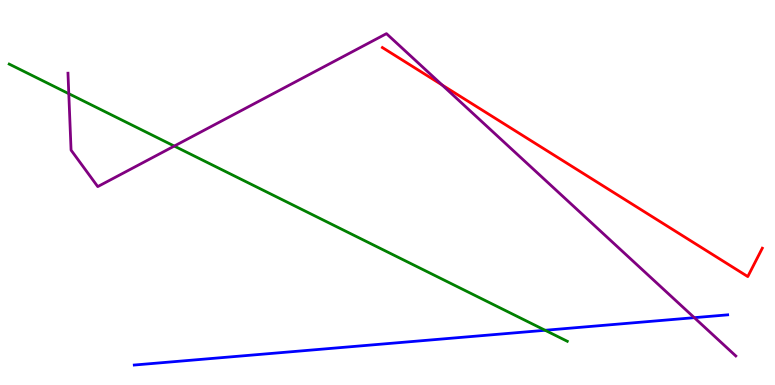[{'lines': ['blue', 'red'], 'intersections': []}, {'lines': ['green', 'red'], 'intersections': []}, {'lines': ['purple', 'red'], 'intersections': [{'x': 5.7, 'y': 7.79}]}, {'lines': ['blue', 'green'], 'intersections': [{'x': 7.03, 'y': 1.42}]}, {'lines': ['blue', 'purple'], 'intersections': [{'x': 8.96, 'y': 1.75}]}, {'lines': ['green', 'purple'], 'intersections': [{'x': 0.888, 'y': 7.57}, {'x': 2.25, 'y': 6.21}]}]